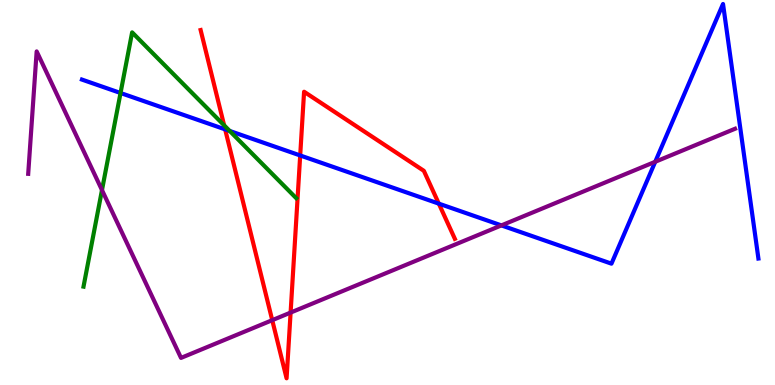[{'lines': ['blue', 'red'], 'intersections': [{'x': 2.91, 'y': 6.64}, {'x': 3.87, 'y': 5.96}, {'x': 5.66, 'y': 4.71}]}, {'lines': ['green', 'red'], 'intersections': [{'x': 2.89, 'y': 6.74}]}, {'lines': ['purple', 'red'], 'intersections': [{'x': 3.51, 'y': 1.68}, {'x': 3.75, 'y': 1.88}]}, {'lines': ['blue', 'green'], 'intersections': [{'x': 1.56, 'y': 7.58}, {'x': 2.96, 'y': 6.6}]}, {'lines': ['blue', 'purple'], 'intersections': [{'x': 6.47, 'y': 4.15}, {'x': 8.45, 'y': 5.8}]}, {'lines': ['green', 'purple'], 'intersections': [{'x': 1.32, 'y': 5.06}]}]